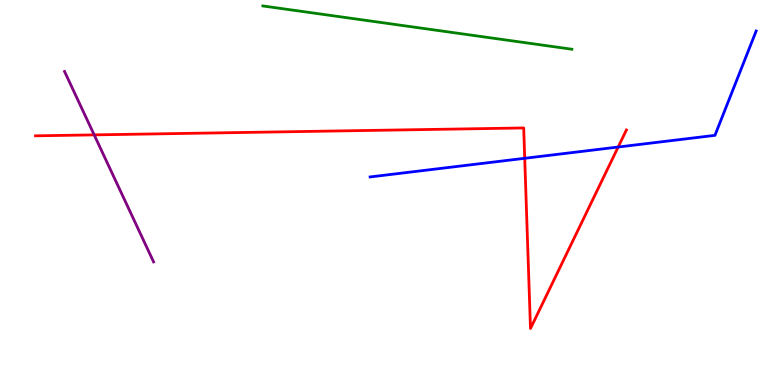[{'lines': ['blue', 'red'], 'intersections': [{'x': 6.77, 'y': 5.89}, {'x': 7.98, 'y': 6.18}]}, {'lines': ['green', 'red'], 'intersections': []}, {'lines': ['purple', 'red'], 'intersections': [{'x': 1.22, 'y': 6.5}]}, {'lines': ['blue', 'green'], 'intersections': []}, {'lines': ['blue', 'purple'], 'intersections': []}, {'lines': ['green', 'purple'], 'intersections': []}]